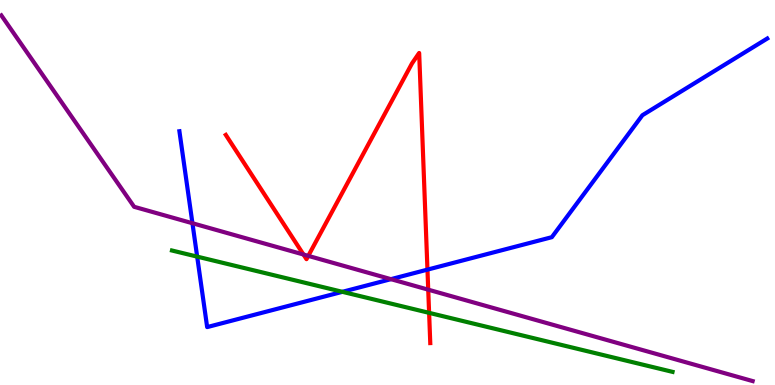[{'lines': ['blue', 'red'], 'intersections': [{'x': 5.52, 'y': 3.0}]}, {'lines': ['green', 'red'], 'intersections': [{'x': 5.54, 'y': 1.87}]}, {'lines': ['purple', 'red'], 'intersections': [{'x': 3.92, 'y': 3.39}, {'x': 3.98, 'y': 3.35}, {'x': 5.53, 'y': 2.48}]}, {'lines': ['blue', 'green'], 'intersections': [{'x': 2.54, 'y': 3.33}, {'x': 4.42, 'y': 2.42}]}, {'lines': ['blue', 'purple'], 'intersections': [{'x': 2.48, 'y': 4.2}, {'x': 5.04, 'y': 2.75}]}, {'lines': ['green', 'purple'], 'intersections': []}]